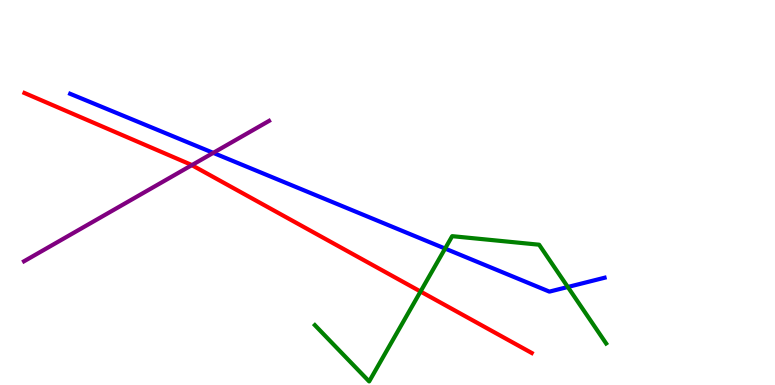[{'lines': ['blue', 'red'], 'intersections': []}, {'lines': ['green', 'red'], 'intersections': [{'x': 5.43, 'y': 2.43}]}, {'lines': ['purple', 'red'], 'intersections': [{'x': 2.48, 'y': 5.71}]}, {'lines': ['blue', 'green'], 'intersections': [{'x': 5.74, 'y': 3.54}, {'x': 7.33, 'y': 2.55}]}, {'lines': ['blue', 'purple'], 'intersections': [{'x': 2.75, 'y': 6.03}]}, {'lines': ['green', 'purple'], 'intersections': []}]